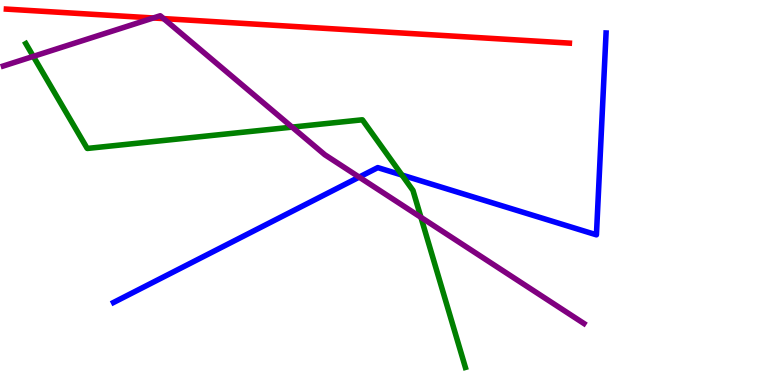[{'lines': ['blue', 'red'], 'intersections': []}, {'lines': ['green', 'red'], 'intersections': []}, {'lines': ['purple', 'red'], 'intersections': [{'x': 1.98, 'y': 9.53}, {'x': 2.11, 'y': 9.52}]}, {'lines': ['blue', 'green'], 'intersections': [{'x': 5.19, 'y': 5.45}]}, {'lines': ['blue', 'purple'], 'intersections': [{'x': 4.63, 'y': 5.4}]}, {'lines': ['green', 'purple'], 'intersections': [{'x': 0.43, 'y': 8.54}, {'x': 3.77, 'y': 6.7}, {'x': 5.43, 'y': 4.35}]}]